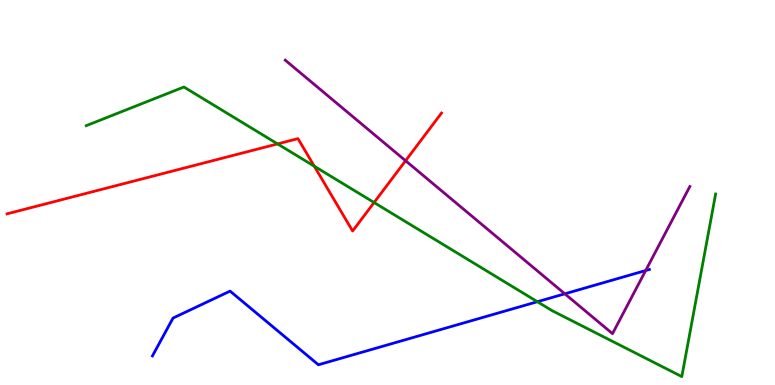[{'lines': ['blue', 'red'], 'intersections': []}, {'lines': ['green', 'red'], 'intersections': [{'x': 3.58, 'y': 6.26}, {'x': 4.06, 'y': 5.68}, {'x': 4.83, 'y': 4.74}]}, {'lines': ['purple', 'red'], 'intersections': [{'x': 5.23, 'y': 5.83}]}, {'lines': ['blue', 'green'], 'intersections': [{'x': 6.93, 'y': 2.16}]}, {'lines': ['blue', 'purple'], 'intersections': [{'x': 7.29, 'y': 2.37}, {'x': 8.33, 'y': 2.97}]}, {'lines': ['green', 'purple'], 'intersections': []}]